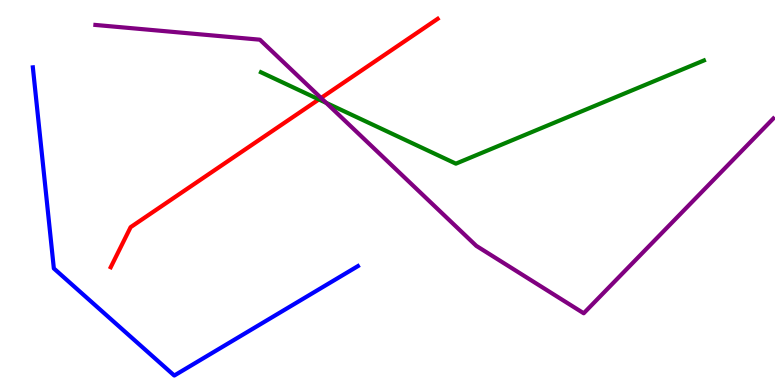[{'lines': ['blue', 'red'], 'intersections': []}, {'lines': ['green', 'red'], 'intersections': [{'x': 4.11, 'y': 7.42}]}, {'lines': ['purple', 'red'], 'intersections': [{'x': 4.14, 'y': 7.46}]}, {'lines': ['blue', 'green'], 'intersections': []}, {'lines': ['blue', 'purple'], 'intersections': []}, {'lines': ['green', 'purple'], 'intersections': [{'x': 4.21, 'y': 7.33}]}]